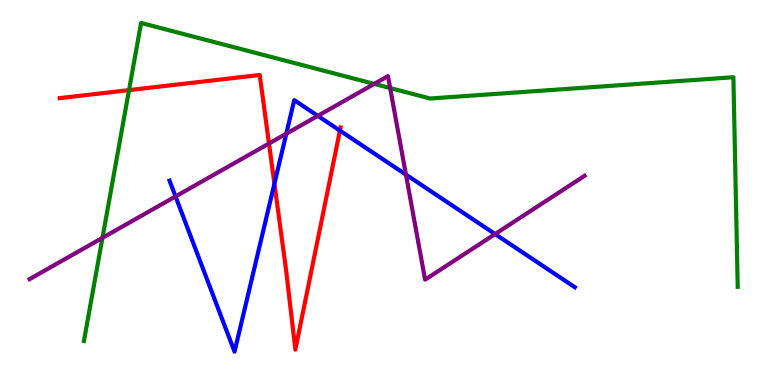[{'lines': ['blue', 'red'], 'intersections': [{'x': 3.54, 'y': 5.23}, {'x': 4.39, 'y': 6.61}]}, {'lines': ['green', 'red'], 'intersections': [{'x': 1.66, 'y': 7.66}]}, {'lines': ['purple', 'red'], 'intersections': [{'x': 3.47, 'y': 6.27}]}, {'lines': ['blue', 'green'], 'intersections': []}, {'lines': ['blue', 'purple'], 'intersections': [{'x': 2.26, 'y': 4.9}, {'x': 3.69, 'y': 6.53}, {'x': 4.1, 'y': 6.99}, {'x': 5.24, 'y': 5.46}, {'x': 6.39, 'y': 3.92}]}, {'lines': ['green', 'purple'], 'intersections': [{'x': 1.32, 'y': 3.82}, {'x': 4.83, 'y': 7.82}, {'x': 5.03, 'y': 7.71}]}]